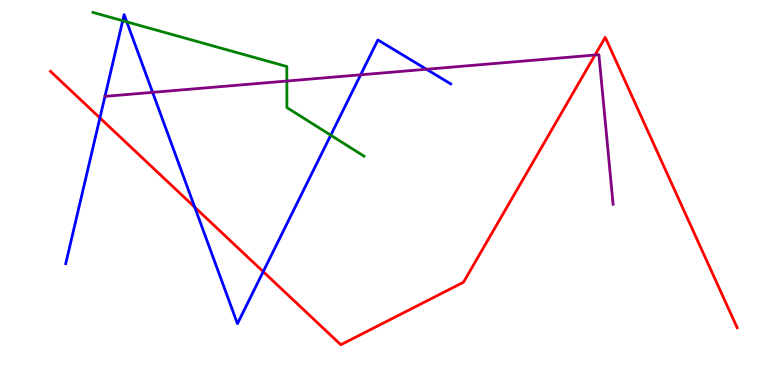[{'lines': ['blue', 'red'], 'intersections': [{'x': 1.29, 'y': 6.94}, {'x': 2.51, 'y': 4.62}, {'x': 3.4, 'y': 2.94}]}, {'lines': ['green', 'red'], 'intersections': []}, {'lines': ['purple', 'red'], 'intersections': [{'x': 7.68, 'y': 8.57}]}, {'lines': ['blue', 'green'], 'intersections': [{'x': 1.58, 'y': 9.46}, {'x': 1.64, 'y': 9.43}, {'x': 4.27, 'y': 6.49}]}, {'lines': ['blue', 'purple'], 'intersections': [{'x': 1.97, 'y': 7.6}, {'x': 4.65, 'y': 8.06}, {'x': 5.5, 'y': 8.2}]}, {'lines': ['green', 'purple'], 'intersections': [{'x': 3.7, 'y': 7.9}]}]